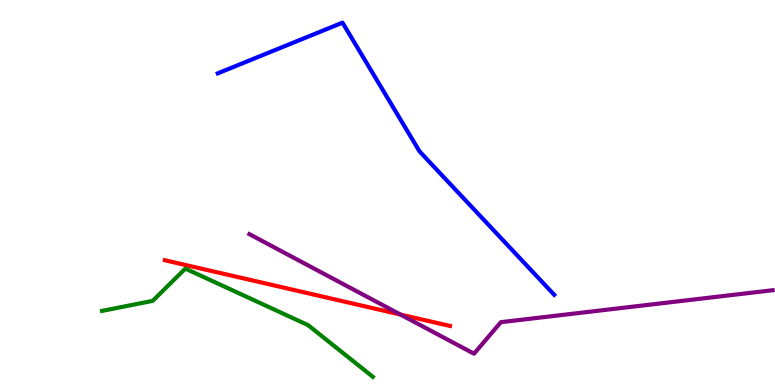[{'lines': ['blue', 'red'], 'intersections': []}, {'lines': ['green', 'red'], 'intersections': []}, {'lines': ['purple', 'red'], 'intersections': [{'x': 5.17, 'y': 1.83}]}, {'lines': ['blue', 'green'], 'intersections': []}, {'lines': ['blue', 'purple'], 'intersections': []}, {'lines': ['green', 'purple'], 'intersections': []}]